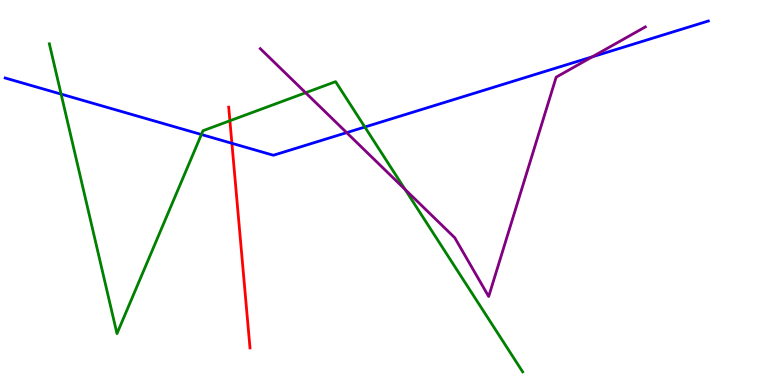[{'lines': ['blue', 'red'], 'intersections': [{'x': 2.99, 'y': 6.28}]}, {'lines': ['green', 'red'], 'intersections': [{'x': 2.97, 'y': 6.86}]}, {'lines': ['purple', 'red'], 'intersections': []}, {'lines': ['blue', 'green'], 'intersections': [{'x': 0.788, 'y': 7.56}, {'x': 2.6, 'y': 6.51}, {'x': 4.71, 'y': 6.7}]}, {'lines': ['blue', 'purple'], 'intersections': [{'x': 4.47, 'y': 6.55}, {'x': 7.64, 'y': 8.52}]}, {'lines': ['green', 'purple'], 'intersections': [{'x': 3.94, 'y': 7.59}, {'x': 5.23, 'y': 5.08}]}]